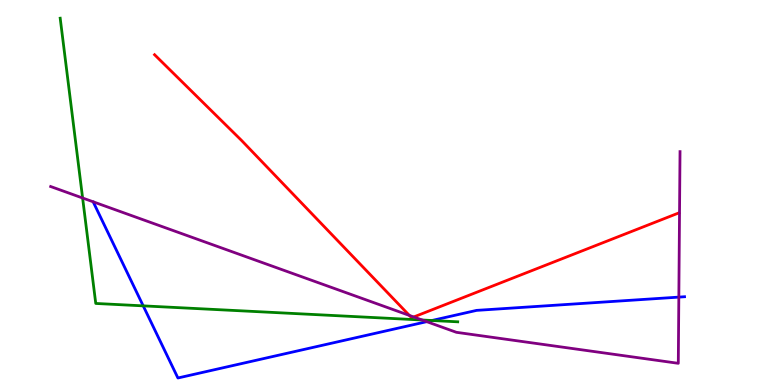[{'lines': ['blue', 'red'], 'intersections': []}, {'lines': ['green', 'red'], 'intersections': []}, {'lines': ['purple', 'red'], 'intersections': [{'x': 5.28, 'y': 1.81}, {'x': 5.34, 'y': 1.77}]}, {'lines': ['blue', 'green'], 'intersections': [{'x': 1.85, 'y': 2.06}, {'x': 5.57, 'y': 1.68}]}, {'lines': ['blue', 'purple'], 'intersections': [{'x': 5.51, 'y': 1.65}, {'x': 8.76, 'y': 2.28}]}, {'lines': ['green', 'purple'], 'intersections': [{'x': 1.07, 'y': 4.86}, {'x': 5.45, 'y': 1.69}]}]